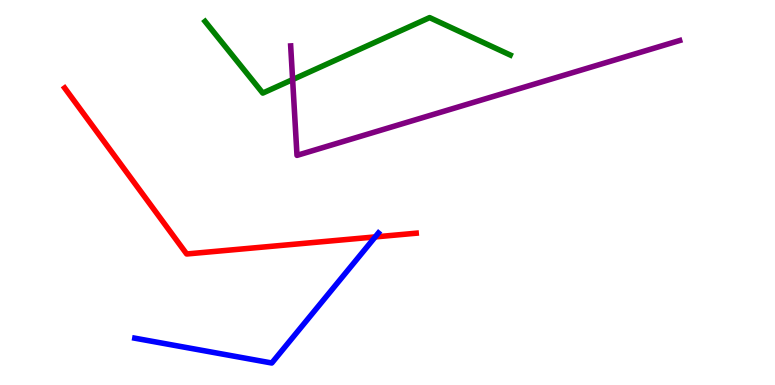[{'lines': ['blue', 'red'], 'intersections': [{'x': 4.84, 'y': 3.85}]}, {'lines': ['green', 'red'], 'intersections': []}, {'lines': ['purple', 'red'], 'intersections': []}, {'lines': ['blue', 'green'], 'intersections': []}, {'lines': ['blue', 'purple'], 'intersections': []}, {'lines': ['green', 'purple'], 'intersections': [{'x': 3.78, 'y': 7.93}]}]